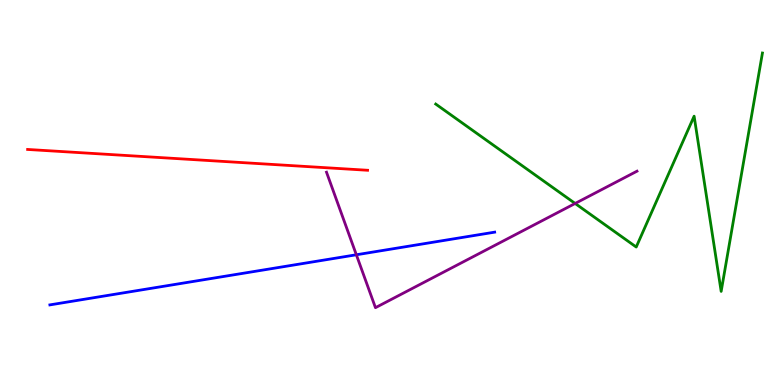[{'lines': ['blue', 'red'], 'intersections': []}, {'lines': ['green', 'red'], 'intersections': []}, {'lines': ['purple', 'red'], 'intersections': []}, {'lines': ['blue', 'green'], 'intersections': []}, {'lines': ['blue', 'purple'], 'intersections': [{'x': 4.6, 'y': 3.38}]}, {'lines': ['green', 'purple'], 'intersections': [{'x': 7.42, 'y': 4.72}]}]